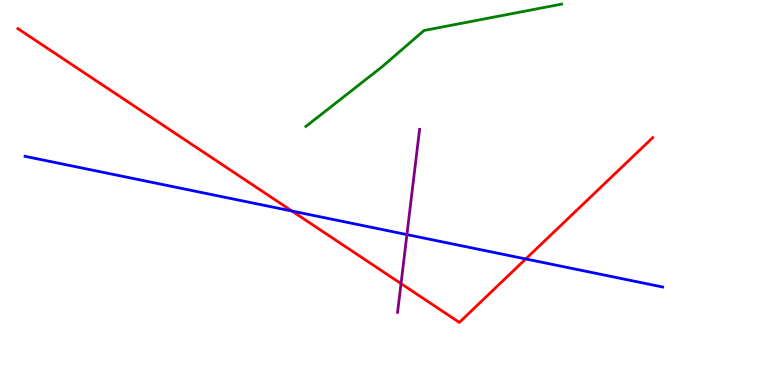[{'lines': ['blue', 'red'], 'intersections': [{'x': 3.77, 'y': 4.52}, {'x': 6.78, 'y': 3.27}]}, {'lines': ['green', 'red'], 'intersections': []}, {'lines': ['purple', 'red'], 'intersections': [{'x': 5.17, 'y': 2.63}]}, {'lines': ['blue', 'green'], 'intersections': []}, {'lines': ['blue', 'purple'], 'intersections': [{'x': 5.25, 'y': 3.91}]}, {'lines': ['green', 'purple'], 'intersections': []}]